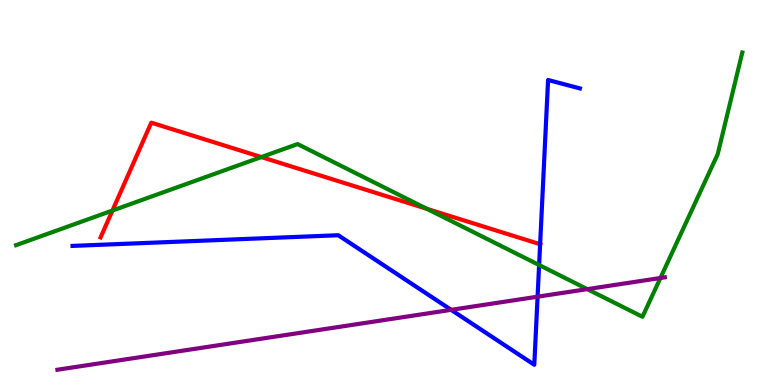[{'lines': ['blue', 'red'], 'intersections': [{'x': 6.97, 'y': 3.66}]}, {'lines': ['green', 'red'], 'intersections': [{'x': 1.45, 'y': 4.53}, {'x': 3.37, 'y': 5.92}, {'x': 5.51, 'y': 4.57}]}, {'lines': ['purple', 'red'], 'intersections': []}, {'lines': ['blue', 'green'], 'intersections': [{'x': 6.96, 'y': 3.12}]}, {'lines': ['blue', 'purple'], 'intersections': [{'x': 5.82, 'y': 1.95}, {'x': 6.94, 'y': 2.29}]}, {'lines': ['green', 'purple'], 'intersections': [{'x': 7.58, 'y': 2.49}, {'x': 8.52, 'y': 2.78}]}]